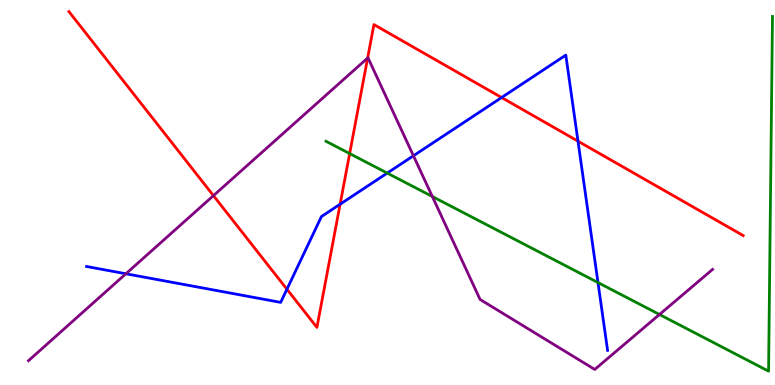[{'lines': ['blue', 'red'], 'intersections': [{'x': 3.7, 'y': 2.49}, {'x': 4.39, 'y': 4.7}, {'x': 6.47, 'y': 7.47}, {'x': 7.46, 'y': 6.33}]}, {'lines': ['green', 'red'], 'intersections': [{'x': 4.51, 'y': 6.01}]}, {'lines': ['purple', 'red'], 'intersections': [{'x': 2.75, 'y': 4.92}, {'x': 4.74, 'y': 8.49}]}, {'lines': ['blue', 'green'], 'intersections': [{'x': 5.0, 'y': 5.5}, {'x': 7.72, 'y': 2.66}]}, {'lines': ['blue', 'purple'], 'intersections': [{'x': 1.62, 'y': 2.89}, {'x': 5.33, 'y': 5.95}]}, {'lines': ['green', 'purple'], 'intersections': [{'x': 5.58, 'y': 4.9}, {'x': 8.51, 'y': 1.83}]}]